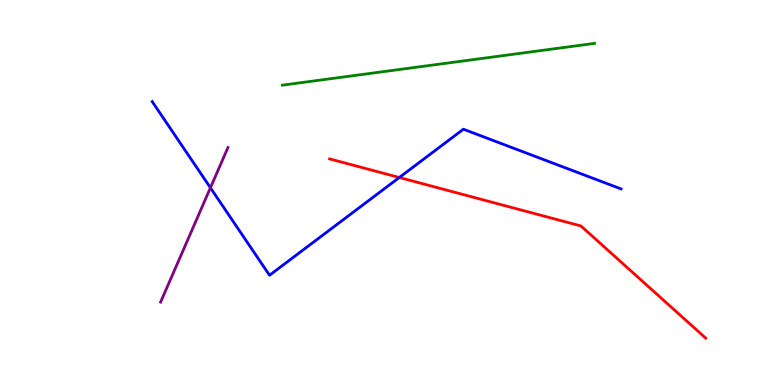[{'lines': ['blue', 'red'], 'intersections': [{'x': 5.15, 'y': 5.39}]}, {'lines': ['green', 'red'], 'intersections': []}, {'lines': ['purple', 'red'], 'intersections': []}, {'lines': ['blue', 'green'], 'intersections': []}, {'lines': ['blue', 'purple'], 'intersections': [{'x': 2.72, 'y': 5.12}]}, {'lines': ['green', 'purple'], 'intersections': []}]